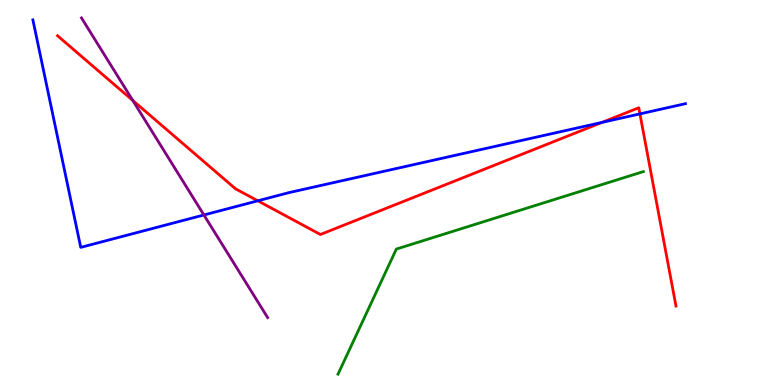[{'lines': ['blue', 'red'], 'intersections': [{'x': 3.33, 'y': 4.78}, {'x': 7.77, 'y': 6.82}, {'x': 8.26, 'y': 7.04}]}, {'lines': ['green', 'red'], 'intersections': []}, {'lines': ['purple', 'red'], 'intersections': [{'x': 1.71, 'y': 7.39}]}, {'lines': ['blue', 'green'], 'intersections': []}, {'lines': ['blue', 'purple'], 'intersections': [{'x': 2.63, 'y': 4.42}]}, {'lines': ['green', 'purple'], 'intersections': []}]